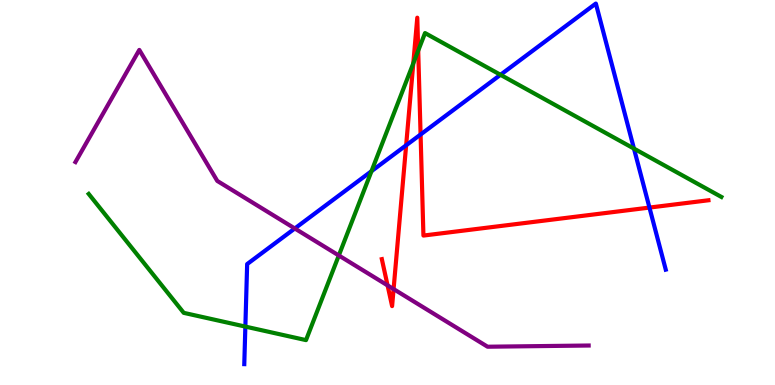[{'lines': ['blue', 'red'], 'intersections': [{'x': 5.24, 'y': 6.23}, {'x': 5.43, 'y': 6.51}, {'x': 8.38, 'y': 4.61}]}, {'lines': ['green', 'red'], 'intersections': [{'x': 5.33, 'y': 8.36}, {'x': 5.4, 'y': 8.68}]}, {'lines': ['purple', 'red'], 'intersections': [{'x': 5.0, 'y': 2.59}, {'x': 5.08, 'y': 2.49}]}, {'lines': ['blue', 'green'], 'intersections': [{'x': 3.17, 'y': 1.52}, {'x': 4.79, 'y': 5.55}, {'x': 6.46, 'y': 8.06}, {'x': 8.18, 'y': 6.14}]}, {'lines': ['blue', 'purple'], 'intersections': [{'x': 3.8, 'y': 4.07}]}, {'lines': ['green', 'purple'], 'intersections': [{'x': 4.37, 'y': 3.36}]}]